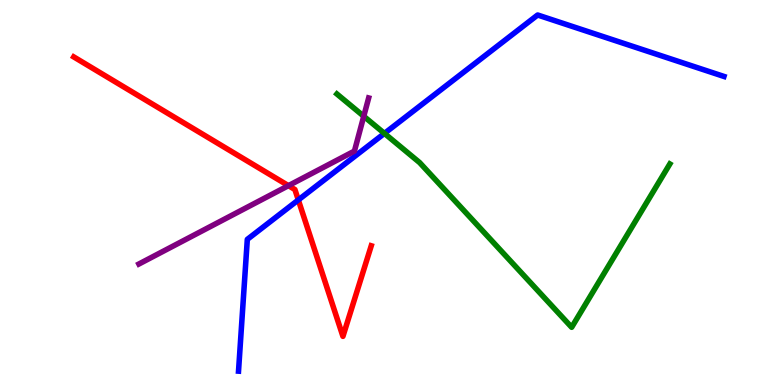[{'lines': ['blue', 'red'], 'intersections': [{'x': 3.85, 'y': 4.81}]}, {'lines': ['green', 'red'], 'intersections': []}, {'lines': ['purple', 'red'], 'intersections': [{'x': 3.72, 'y': 5.18}]}, {'lines': ['blue', 'green'], 'intersections': [{'x': 4.96, 'y': 6.54}]}, {'lines': ['blue', 'purple'], 'intersections': []}, {'lines': ['green', 'purple'], 'intersections': [{'x': 4.69, 'y': 6.98}]}]